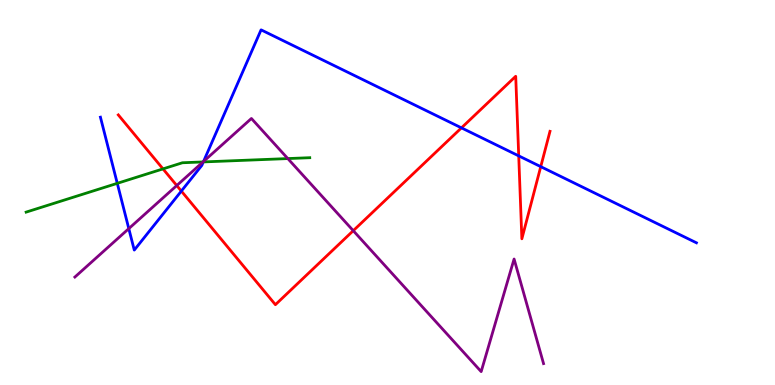[{'lines': ['blue', 'red'], 'intersections': [{'x': 2.34, 'y': 5.04}, {'x': 5.95, 'y': 6.68}, {'x': 6.69, 'y': 5.95}, {'x': 6.98, 'y': 5.67}]}, {'lines': ['green', 'red'], 'intersections': [{'x': 2.1, 'y': 5.61}]}, {'lines': ['purple', 'red'], 'intersections': [{'x': 2.28, 'y': 5.18}, {'x': 4.56, 'y': 4.01}]}, {'lines': ['blue', 'green'], 'intersections': [{'x': 1.51, 'y': 5.24}, {'x': 2.62, 'y': 5.79}]}, {'lines': ['blue', 'purple'], 'intersections': [{'x': 1.66, 'y': 4.06}, {'x': 2.63, 'y': 5.81}]}, {'lines': ['green', 'purple'], 'intersections': [{'x': 2.62, 'y': 5.79}, {'x': 3.71, 'y': 5.88}]}]